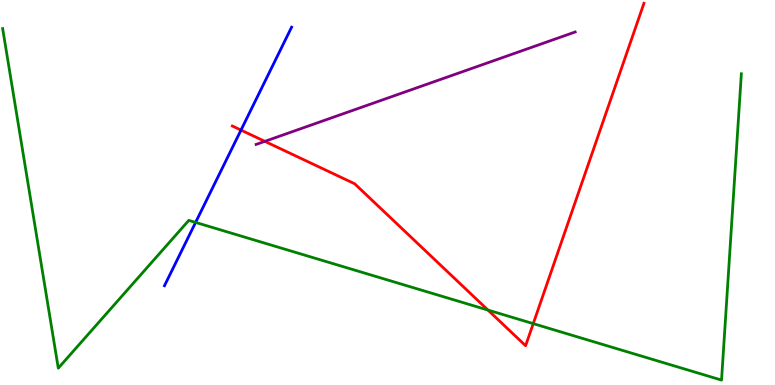[{'lines': ['blue', 'red'], 'intersections': [{'x': 3.11, 'y': 6.62}]}, {'lines': ['green', 'red'], 'intersections': [{'x': 6.3, 'y': 1.95}, {'x': 6.88, 'y': 1.59}]}, {'lines': ['purple', 'red'], 'intersections': [{'x': 3.42, 'y': 6.33}]}, {'lines': ['blue', 'green'], 'intersections': [{'x': 2.52, 'y': 4.22}]}, {'lines': ['blue', 'purple'], 'intersections': []}, {'lines': ['green', 'purple'], 'intersections': []}]